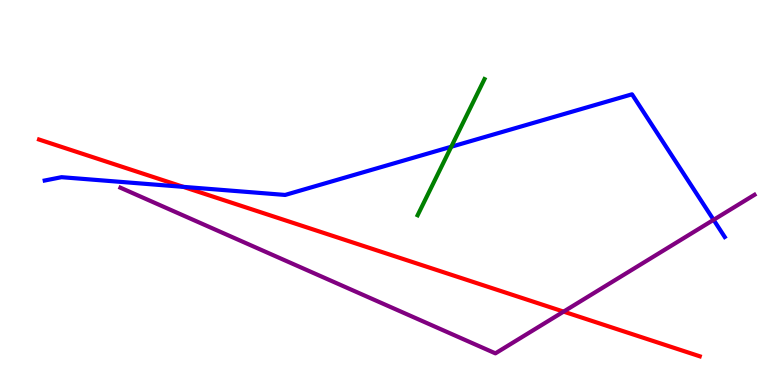[{'lines': ['blue', 'red'], 'intersections': [{'x': 2.37, 'y': 5.15}]}, {'lines': ['green', 'red'], 'intersections': []}, {'lines': ['purple', 'red'], 'intersections': [{'x': 7.27, 'y': 1.91}]}, {'lines': ['blue', 'green'], 'intersections': [{'x': 5.82, 'y': 6.19}]}, {'lines': ['blue', 'purple'], 'intersections': [{'x': 9.21, 'y': 4.29}]}, {'lines': ['green', 'purple'], 'intersections': []}]